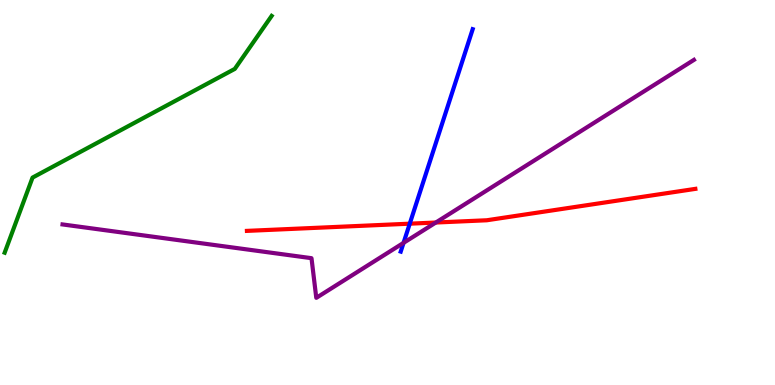[{'lines': ['blue', 'red'], 'intersections': [{'x': 5.29, 'y': 4.19}]}, {'lines': ['green', 'red'], 'intersections': []}, {'lines': ['purple', 'red'], 'intersections': [{'x': 5.62, 'y': 4.22}]}, {'lines': ['blue', 'green'], 'intersections': []}, {'lines': ['blue', 'purple'], 'intersections': [{'x': 5.21, 'y': 3.69}]}, {'lines': ['green', 'purple'], 'intersections': []}]